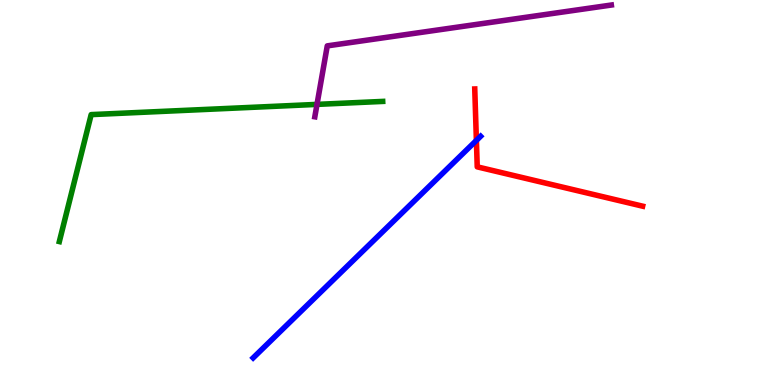[{'lines': ['blue', 'red'], 'intersections': [{'x': 6.15, 'y': 6.35}]}, {'lines': ['green', 'red'], 'intersections': []}, {'lines': ['purple', 'red'], 'intersections': []}, {'lines': ['blue', 'green'], 'intersections': []}, {'lines': ['blue', 'purple'], 'intersections': []}, {'lines': ['green', 'purple'], 'intersections': [{'x': 4.09, 'y': 7.29}]}]